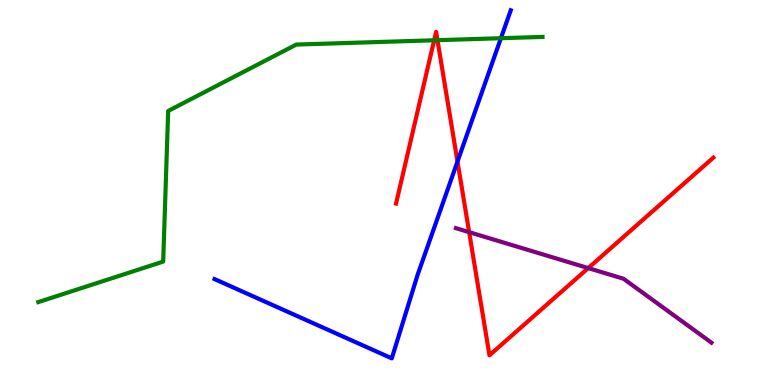[{'lines': ['blue', 'red'], 'intersections': [{'x': 5.9, 'y': 5.8}]}, {'lines': ['green', 'red'], 'intersections': [{'x': 5.6, 'y': 8.95}, {'x': 5.64, 'y': 8.96}]}, {'lines': ['purple', 'red'], 'intersections': [{'x': 6.05, 'y': 3.97}, {'x': 7.59, 'y': 3.04}]}, {'lines': ['blue', 'green'], 'intersections': [{'x': 6.46, 'y': 9.01}]}, {'lines': ['blue', 'purple'], 'intersections': []}, {'lines': ['green', 'purple'], 'intersections': []}]